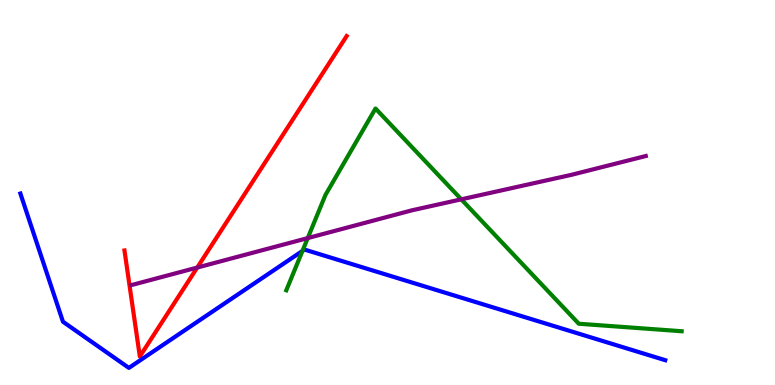[{'lines': ['blue', 'red'], 'intersections': []}, {'lines': ['green', 'red'], 'intersections': []}, {'lines': ['purple', 'red'], 'intersections': [{'x': 2.55, 'y': 3.05}]}, {'lines': ['blue', 'green'], 'intersections': [{'x': 3.9, 'y': 3.48}]}, {'lines': ['blue', 'purple'], 'intersections': []}, {'lines': ['green', 'purple'], 'intersections': [{'x': 3.97, 'y': 3.82}, {'x': 5.95, 'y': 4.82}]}]